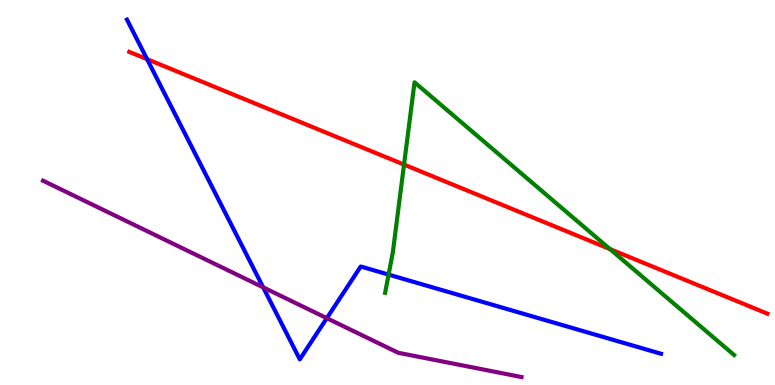[{'lines': ['blue', 'red'], 'intersections': [{'x': 1.9, 'y': 8.46}]}, {'lines': ['green', 'red'], 'intersections': [{'x': 5.21, 'y': 5.72}, {'x': 7.87, 'y': 3.53}]}, {'lines': ['purple', 'red'], 'intersections': []}, {'lines': ['blue', 'green'], 'intersections': [{'x': 5.01, 'y': 2.87}]}, {'lines': ['blue', 'purple'], 'intersections': [{'x': 3.4, 'y': 2.54}, {'x': 4.22, 'y': 1.74}]}, {'lines': ['green', 'purple'], 'intersections': []}]